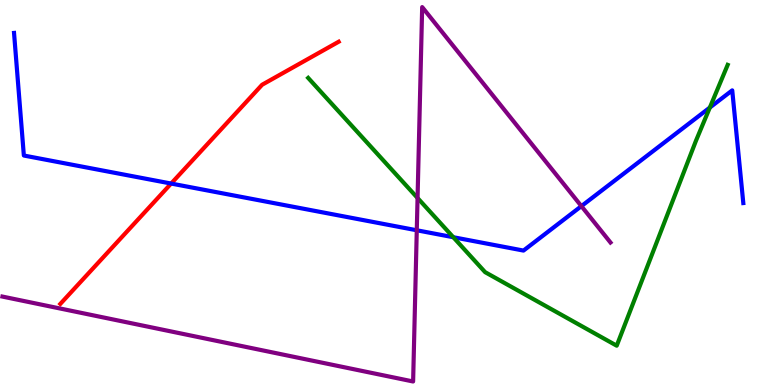[{'lines': ['blue', 'red'], 'intersections': [{'x': 2.21, 'y': 5.23}]}, {'lines': ['green', 'red'], 'intersections': []}, {'lines': ['purple', 'red'], 'intersections': []}, {'lines': ['blue', 'green'], 'intersections': [{'x': 5.85, 'y': 3.84}, {'x': 9.16, 'y': 7.21}]}, {'lines': ['blue', 'purple'], 'intersections': [{'x': 5.38, 'y': 4.02}, {'x': 7.5, 'y': 4.65}]}, {'lines': ['green', 'purple'], 'intersections': [{'x': 5.39, 'y': 4.86}]}]